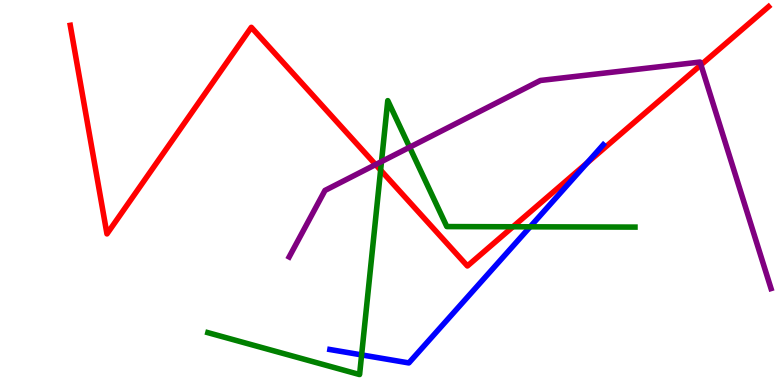[{'lines': ['blue', 'red'], 'intersections': [{'x': 7.58, 'y': 5.77}]}, {'lines': ['green', 'red'], 'intersections': [{'x': 4.91, 'y': 5.58}, {'x': 6.62, 'y': 4.11}]}, {'lines': ['purple', 'red'], 'intersections': [{'x': 4.85, 'y': 5.72}, {'x': 9.04, 'y': 8.31}]}, {'lines': ['blue', 'green'], 'intersections': [{'x': 4.67, 'y': 0.782}, {'x': 6.84, 'y': 4.11}]}, {'lines': ['blue', 'purple'], 'intersections': []}, {'lines': ['green', 'purple'], 'intersections': [{'x': 4.92, 'y': 5.8}, {'x': 5.29, 'y': 6.18}]}]